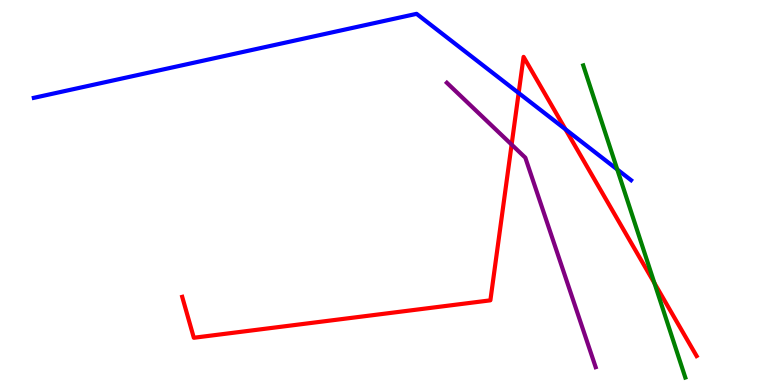[{'lines': ['blue', 'red'], 'intersections': [{'x': 6.69, 'y': 7.58}, {'x': 7.3, 'y': 6.64}]}, {'lines': ['green', 'red'], 'intersections': [{'x': 8.44, 'y': 2.65}]}, {'lines': ['purple', 'red'], 'intersections': [{'x': 6.6, 'y': 6.24}]}, {'lines': ['blue', 'green'], 'intersections': [{'x': 7.96, 'y': 5.6}]}, {'lines': ['blue', 'purple'], 'intersections': []}, {'lines': ['green', 'purple'], 'intersections': []}]